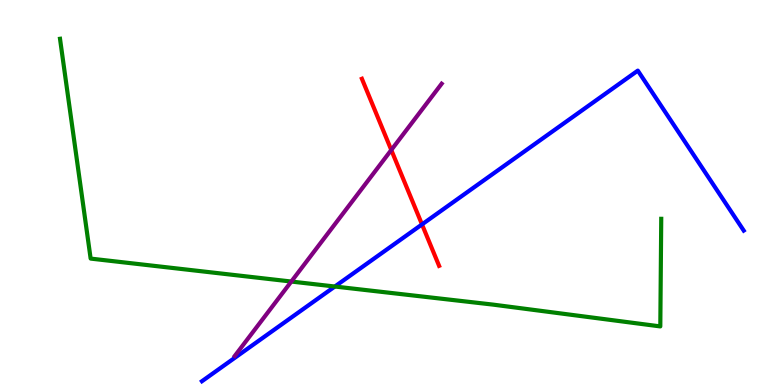[{'lines': ['blue', 'red'], 'intersections': [{'x': 5.45, 'y': 4.17}]}, {'lines': ['green', 'red'], 'intersections': []}, {'lines': ['purple', 'red'], 'intersections': [{'x': 5.05, 'y': 6.1}]}, {'lines': ['blue', 'green'], 'intersections': [{'x': 4.32, 'y': 2.56}]}, {'lines': ['blue', 'purple'], 'intersections': []}, {'lines': ['green', 'purple'], 'intersections': [{'x': 3.76, 'y': 2.69}]}]